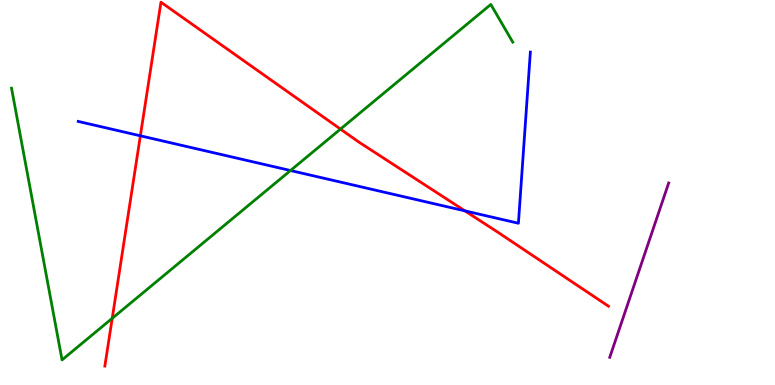[{'lines': ['blue', 'red'], 'intersections': [{'x': 1.81, 'y': 6.47}, {'x': 6.0, 'y': 4.52}]}, {'lines': ['green', 'red'], 'intersections': [{'x': 1.45, 'y': 1.73}, {'x': 4.39, 'y': 6.65}]}, {'lines': ['purple', 'red'], 'intersections': []}, {'lines': ['blue', 'green'], 'intersections': [{'x': 3.75, 'y': 5.57}]}, {'lines': ['blue', 'purple'], 'intersections': []}, {'lines': ['green', 'purple'], 'intersections': []}]